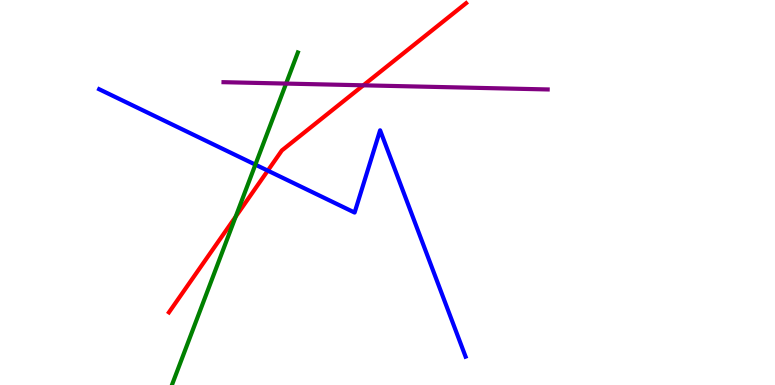[{'lines': ['blue', 'red'], 'intersections': [{'x': 3.46, 'y': 5.57}]}, {'lines': ['green', 'red'], 'intersections': [{'x': 3.04, 'y': 4.37}]}, {'lines': ['purple', 'red'], 'intersections': [{'x': 4.69, 'y': 7.78}]}, {'lines': ['blue', 'green'], 'intersections': [{'x': 3.3, 'y': 5.72}]}, {'lines': ['blue', 'purple'], 'intersections': []}, {'lines': ['green', 'purple'], 'intersections': [{'x': 3.69, 'y': 7.83}]}]